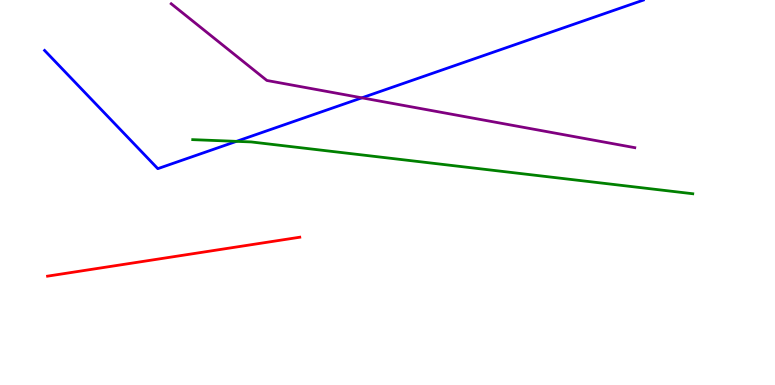[{'lines': ['blue', 'red'], 'intersections': []}, {'lines': ['green', 'red'], 'intersections': []}, {'lines': ['purple', 'red'], 'intersections': []}, {'lines': ['blue', 'green'], 'intersections': [{'x': 3.05, 'y': 6.33}]}, {'lines': ['blue', 'purple'], 'intersections': [{'x': 4.67, 'y': 7.46}]}, {'lines': ['green', 'purple'], 'intersections': []}]